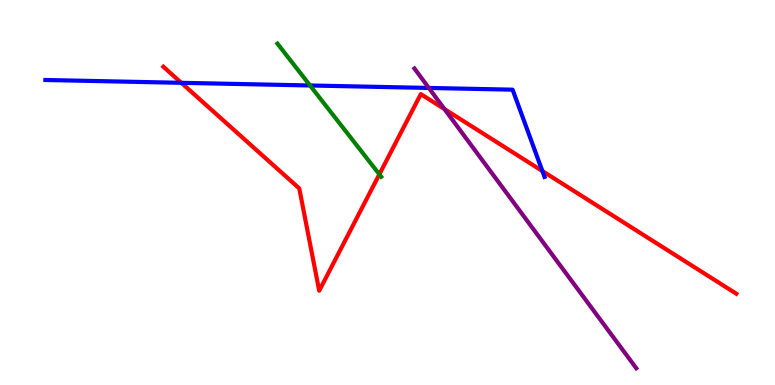[{'lines': ['blue', 'red'], 'intersections': [{'x': 2.34, 'y': 7.85}, {'x': 7.0, 'y': 5.56}]}, {'lines': ['green', 'red'], 'intersections': [{'x': 4.89, 'y': 5.47}]}, {'lines': ['purple', 'red'], 'intersections': [{'x': 5.74, 'y': 7.17}]}, {'lines': ['blue', 'green'], 'intersections': [{'x': 4.0, 'y': 7.78}]}, {'lines': ['blue', 'purple'], 'intersections': [{'x': 5.53, 'y': 7.72}]}, {'lines': ['green', 'purple'], 'intersections': []}]